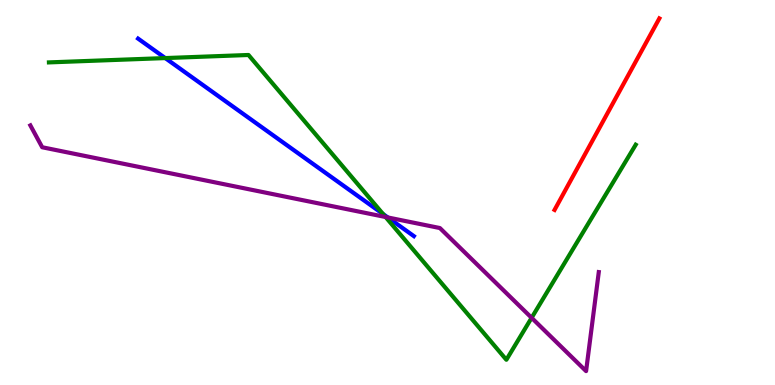[{'lines': ['blue', 'red'], 'intersections': []}, {'lines': ['green', 'red'], 'intersections': []}, {'lines': ['purple', 'red'], 'intersections': []}, {'lines': ['blue', 'green'], 'intersections': [{'x': 2.13, 'y': 8.49}, {'x': 4.94, 'y': 4.44}]}, {'lines': ['blue', 'purple'], 'intersections': [{'x': 5.0, 'y': 4.35}]}, {'lines': ['green', 'purple'], 'intersections': [{'x': 4.98, 'y': 4.36}, {'x': 6.86, 'y': 1.75}]}]